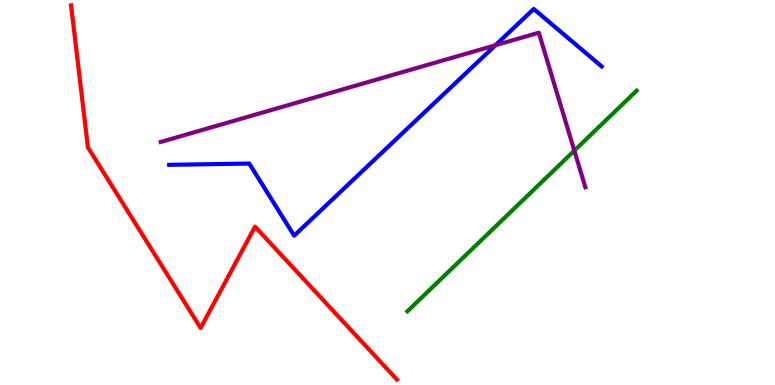[{'lines': ['blue', 'red'], 'intersections': []}, {'lines': ['green', 'red'], 'intersections': []}, {'lines': ['purple', 'red'], 'intersections': []}, {'lines': ['blue', 'green'], 'intersections': []}, {'lines': ['blue', 'purple'], 'intersections': [{'x': 6.39, 'y': 8.82}]}, {'lines': ['green', 'purple'], 'intersections': [{'x': 7.41, 'y': 6.09}]}]